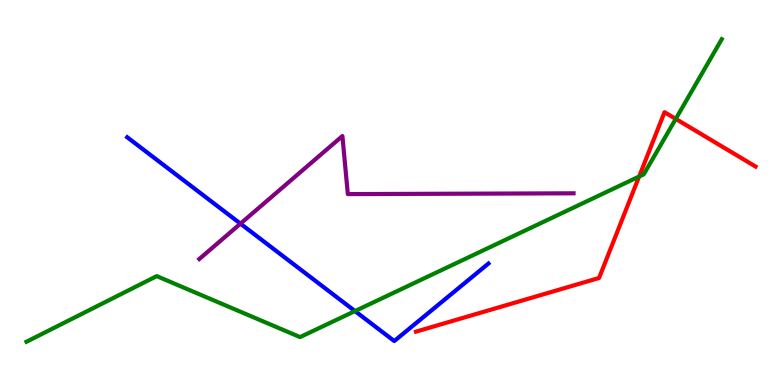[{'lines': ['blue', 'red'], 'intersections': []}, {'lines': ['green', 'red'], 'intersections': [{'x': 8.25, 'y': 5.41}, {'x': 8.72, 'y': 6.91}]}, {'lines': ['purple', 'red'], 'intersections': []}, {'lines': ['blue', 'green'], 'intersections': [{'x': 4.58, 'y': 1.92}]}, {'lines': ['blue', 'purple'], 'intersections': [{'x': 3.1, 'y': 4.19}]}, {'lines': ['green', 'purple'], 'intersections': []}]